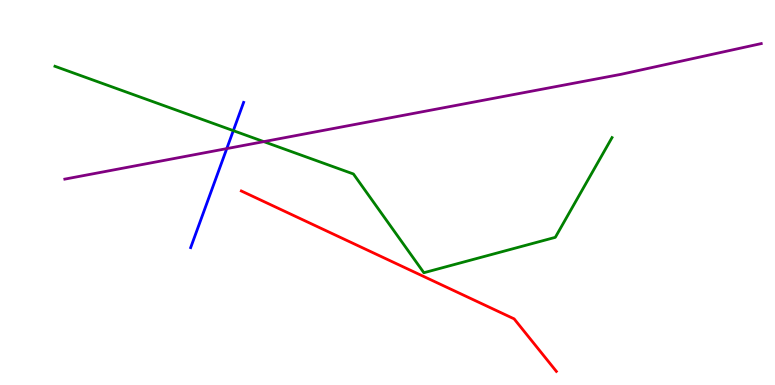[{'lines': ['blue', 'red'], 'intersections': []}, {'lines': ['green', 'red'], 'intersections': []}, {'lines': ['purple', 'red'], 'intersections': []}, {'lines': ['blue', 'green'], 'intersections': [{'x': 3.01, 'y': 6.61}]}, {'lines': ['blue', 'purple'], 'intersections': [{'x': 2.93, 'y': 6.14}]}, {'lines': ['green', 'purple'], 'intersections': [{'x': 3.4, 'y': 6.32}]}]